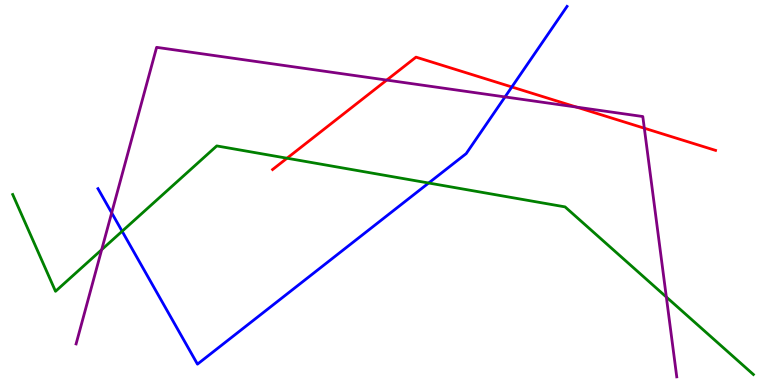[{'lines': ['blue', 'red'], 'intersections': [{'x': 6.6, 'y': 7.74}]}, {'lines': ['green', 'red'], 'intersections': [{'x': 3.7, 'y': 5.89}]}, {'lines': ['purple', 'red'], 'intersections': [{'x': 4.99, 'y': 7.92}, {'x': 7.44, 'y': 7.22}, {'x': 8.31, 'y': 6.67}]}, {'lines': ['blue', 'green'], 'intersections': [{'x': 1.58, 'y': 3.99}, {'x': 5.53, 'y': 5.25}]}, {'lines': ['blue', 'purple'], 'intersections': [{'x': 1.44, 'y': 4.47}, {'x': 6.52, 'y': 7.48}]}, {'lines': ['green', 'purple'], 'intersections': [{'x': 1.31, 'y': 3.51}, {'x': 8.6, 'y': 2.29}]}]